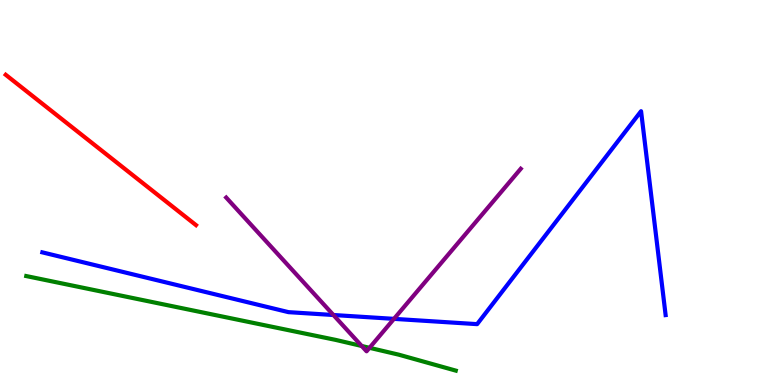[{'lines': ['blue', 'red'], 'intersections': []}, {'lines': ['green', 'red'], 'intersections': []}, {'lines': ['purple', 'red'], 'intersections': []}, {'lines': ['blue', 'green'], 'intersections': []}, {'lines': ['blue', 'purple'], 'intersections': [{'x': 4.3, 'y': 1.82}, {'x': 5.08, 'y': 1.72}]}, {'lines': ['green', 'purple'], 'intersections': [{'x': 4.67, 'y': 1.01}, {'x': 4.77, 'y': 0.966}]}]